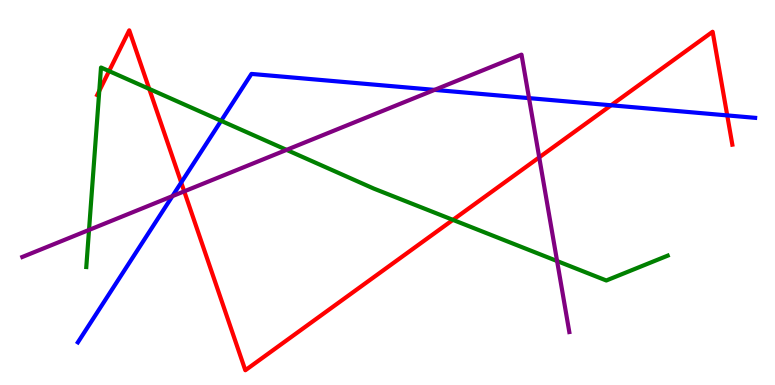[{'lines': ['blue', 'red'], 'intersections': [{'x': 2.34, 'y': 5.26}, {'x': 7.89, 'y': 7.27}, {'x': 9.38, 'y': 7.0}]}, {'lines': ['green', 'red'], 'intersections': [{'x': 1.28, 'y': 7.64}, {'x': 1.41, 'y': 8.15}, {'x': 1.93, 'y': 7.69}, {'x': 5.84, 'y': 4.29}]}, {'lines': ['purple', 'red'], 'intersections': [{'x': 2.38, 'y': 5.03}, {'x': 6.96, 'y': 5.91}]}, {'lines': ['blue', 'green'], 'intersections': [{'x': 2.85, 'y': 6.86}]}, {'lines': ['blue', 'purple'], 'intersections': [{'x': 2.22, 'y': 4.91}, {'x': 5.61, 'y': 7.67}, {'x': 6.83, 'y': 7.45}]}, {'lines': ['green', 'purple'], 'intersections': [{'x': 1.15, 'y': 4.03}, {'x': 3.7, 'y': 6.11}, {'x': 7.19, 'y': 3.22}]}]